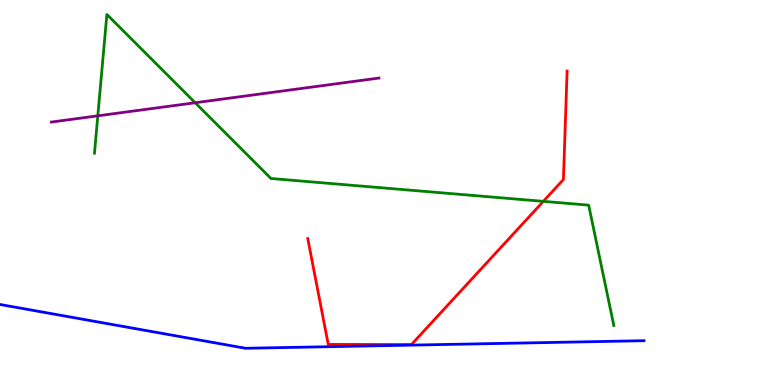[{'lines': ['blue', 'red'], 'intersections': []}, {'lines': ['green', 'red'], 'intersections': [{'x': 7.01, 'y': 4.77}]}, {'lines': ['purple', 'red'], 'intersections': []}, {'lines': ['blue', 'green'], 'intersections': []}, {'lines': ['blue', 'purple'], 'intersections': []}, {'lines': ['green', 'purple'], 'intersections': [{'x': 1.26, 'y': 6.99}, {'x': 2.52, 'y': 7.33}]}]